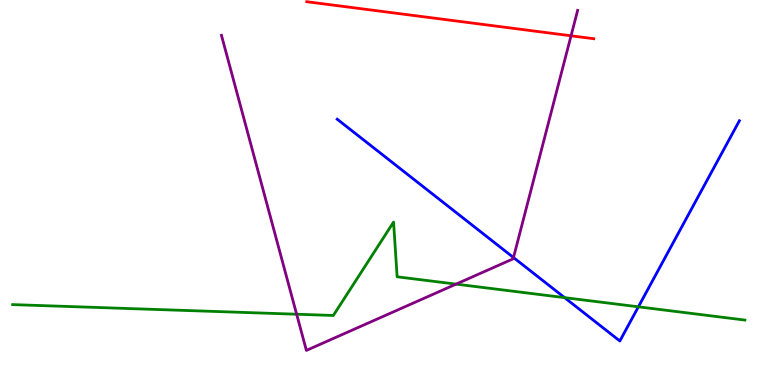[{'lines': ['blue', 'red'], 'intersections': []}, {'lines': ['green', 'red'], 'intersections': []}, {'lines': ['purple', 'red'], 'intersections': [{'x': 7.37, 'y': 9.07}]}, {'lines': ['blue', 'green'], 'intersections': [{'x': 7.29, 'y': 2.27}, {'x': 8.24, 'y': 2.03}]}, {'lines': ['blue', 'purple'], 'intersections': [{'x': 6.63, 'y': 3.31}]}, {'lines': ['green', 'purple'], 'intersections': [{'x': 3.83, 'y': 1.84}, {'x': 5.88, 'y': 2.62}]}]